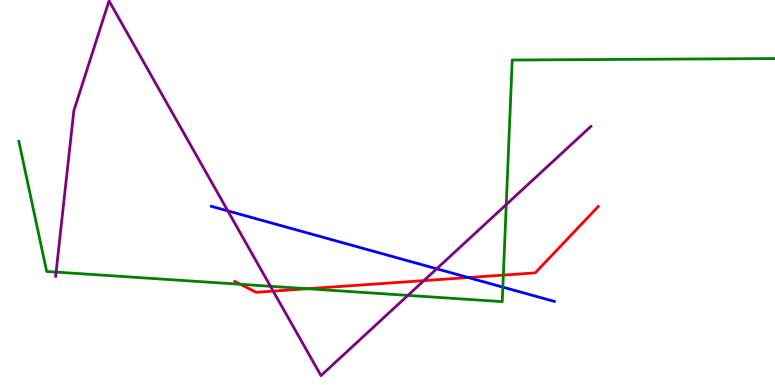[{'lines': ['blue', 'red'], 'intersections': [{'x': 6.04, 'y': 2.79}]}, {'lines': ['green', 'red'], 'intersections': [{'x': 3.1, 'y': 2.62}, {'x': 3.97, 'y': 2.5}, {'x': 6.49, 'y': 2.85}]}, {'lines': ['purple', 'red'], 'intersections': [{'x': 3.52, 'y': 2.44}, {'x': 5.47, 'y': 2.71}]}, {'lines': ['blue', 'green'], 'intersections': [{'x': 6.49, 'y': 2.54}]}, {'lines': ['blue', 'purple'], 'intersections': [{'x': 2.94, 'y': 4.52}, {'x': 5.63, 'y': 3.02}]}, {'lines': ['green', 'purple'], 'intersections': [{'x': 0.724, 'y': 2.93}, {'x': 3.49, 'y': 2.56}, {'x': 5.26, 'y': 2.33}, {'x': 6.53, 'y': 4.69}]}]